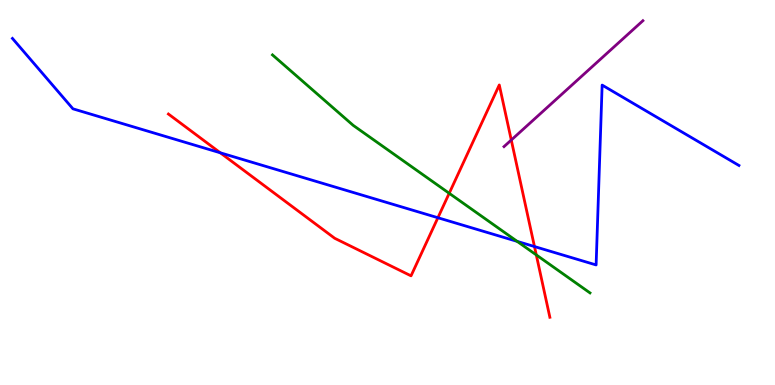[{'lines': ['blue', 'red'], 'intersections': [{'x': 2.84, 'y': 6.03}, {'x': 5.65, 'y': 4.34}, {'x': 6.9, 'y': 3.6}]}, {'lines': ['green', 'red'], 'intersections': [{'x': 5.8, 'y': 4.98}, {'x': 6.92, 'y': 3.38}]}, {'lines': ['purple', 'red'], 'intersections': [{'x': 6.6, 'y': 6.36}]}, {'lines': ['blue', 'green'], 'intersections': [{'x': 6.67, 'y': 3.73}]}, {'lines': ['blue', 'purple'], 'intersections': []}, {'lines': ['green', 'purple'], 'intersections': []}]